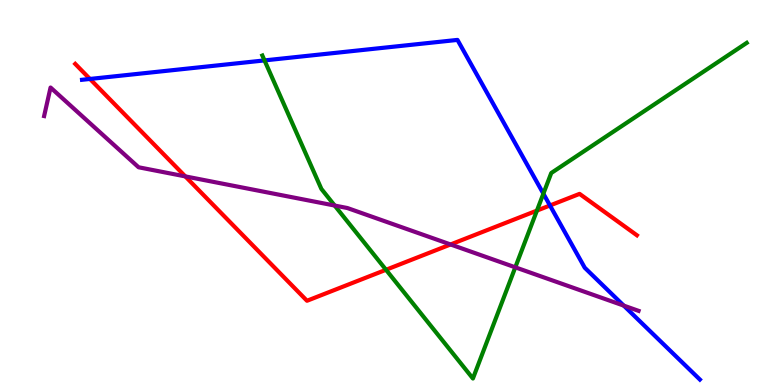[{'lines': ['blue', 'red'], 'intersections': [{'x': 1.16, 'y': 7.95}, {'x': 7.1, 'y': 4.66}]}, {'lines': ['green', 'red'], 'intersections': [{'x': 4.98, 'y': 2.99}, {'x': 6.93, 'y': 4.53}]}, {'lines': ['purple', 'red'], 'intersections': [{'x': 2.39, 'y': 5.42}, {'x': 5.81, 'y': 3.65}]}, {'lines': ['blue', 'green'], 'intersections': [{'x': 3.41, 'y': 8.43}, {'x': 7.01, 'y': 4.97}]}, {'lines': ['blue', 'purple'], 'intersections': [{'x': 8.05, 'y': 2.06}]}, {'lines': ['green', 'purple'], 'intersections': [{'x': 4.32, 'y': 4.66}, {'x': 6.65, 'y': 3.06}]}]